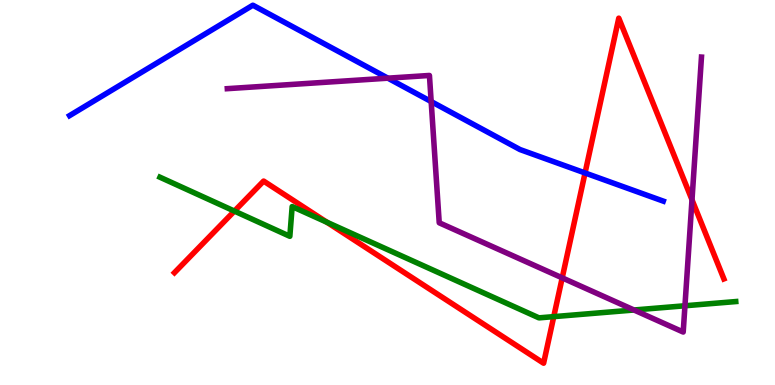[{'lines': ['blue', 'red'], 'intersections': [{'x': 7.55, 'y': 5.51}]}, {'lines': ['green', 'red'], 'intersections': [{'x': 3.02, 'y': 4.52}, {'x': 4.22, 'y': 4.23}, {'x': 7.15, 'y': 1.78}]}, {'lines': ['purple', 'red'], 'intersections': [{'x': 7.25, 'y': 2.78}, {'x': 8.93, 'y': 4.81}]}, {'lines': ['blue', 'green'], 'intersections': []}, {'lines': ['blue', 'purple'], 'intersections': [{'x': 5.01, 'y': 7.97}, {'x': 5.56, 'y': 7.36}]}, {'lines': ['green', 'purple'], 'intersections': [{'x': 8.18, 'y': 1.95}, {'x': 8.84, 'y': 2.06}]}]